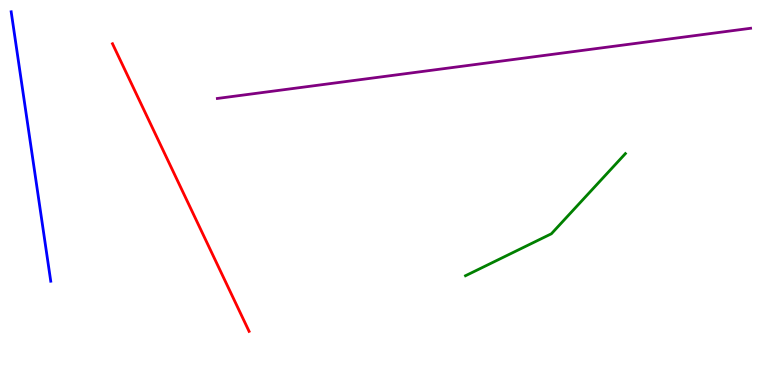[{'lines': ['blue', 'red'], 'intersections': []}, {'lines': ['green', 'red'], 'intersections': []}, {'lines': ['purple', 'red'], 'intersections': []}, {'lines': ['blue', 'green'], 'intersections': []}, {'lines': ['blue', 'purple'], 'intersections': []}, {'lines': ['green', 'purple'], 'intersections': []}]